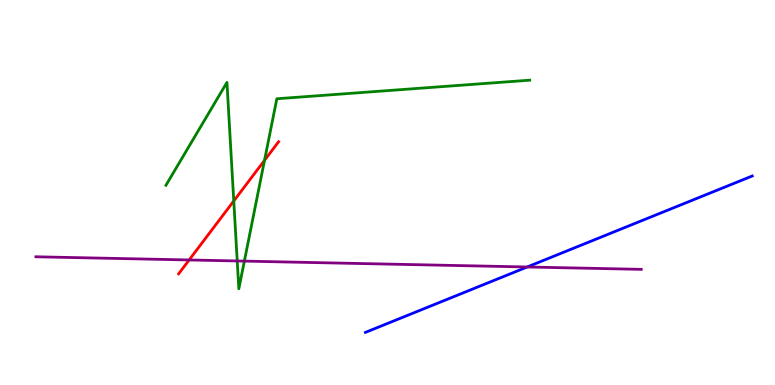[{'lines': ['blue', 'red'], 'intersections': []}, {'lines': ['green', 'red'], 'intersections': [{'x': 3.02, 'y': 4.78}, {'x': 3.41, 'y': 5.84}]}, {'lines': ['purple', 'red'], 'intersections': [{'x': 2.44, 'y': 3.25}]}, {'lines': ['blue', 'green'], 'intersections': []}, {'lines': ['blue', 'purple'], 'intersections': [{'x': 6.8, 'y': 3.07}]}, {'lines': ['green', 'purple'], 'intersections': [{'x': 3.06, 'y': 3.22}, {'x': 3.15, 'y': 3.22}]}]